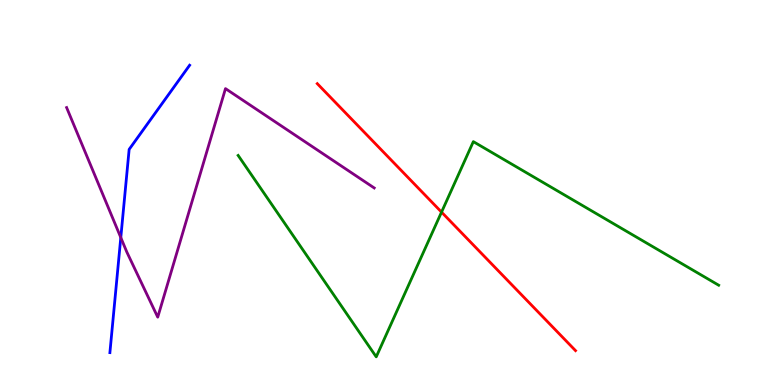[{'lines': ['blue', 'red'], 'intersections': []}, {'lines': ['green', 'red'], 'intersections': [{'x': 5.7, 'y': 4.49}]}, {'lines': ['purple', 'red'], 'intersections': []}, {'lines': ['blue', 'green'], 'intersections': []}, {'lines': ['blue', 'purple'], 'intersections': [{'x': 1.56, 'y': 3.83}]}, {'lines': ['green', 'purple'], 'intersections': []}]